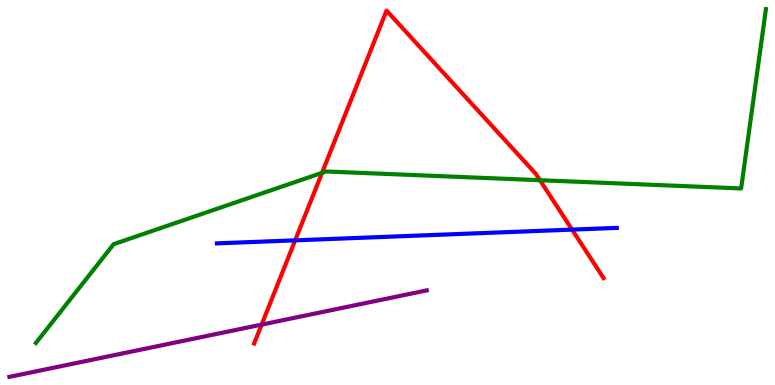[{'lines': ['blue', 'red'], 'intersections': [{'x': 3.81, 'y': 3.76}, {'x': 7.38, 'y': 4.04}]}, {'lines': ['green', 'red'], 'intersections': [{'x': 4.16, 'y': 5.51}, {'x': 6.97, 'y': 5.32}]}, {'lines': ['purple', 'red'], 'intersections': [{'x': 3.38, 'y': 1.57}]}, {'lines': ['blue', 'green'], 'intersections': []}, {'lines': ['blue', 'purple'], 'intersections': []}, {'lines': ['green', 'purple'], 'intersections': []}]